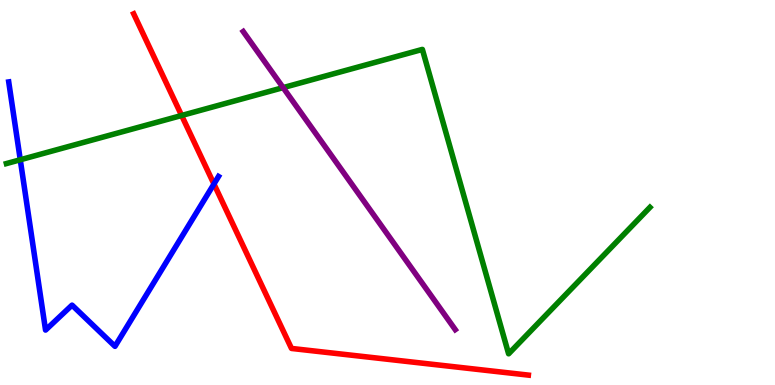[{'lines': ['blue', 'red'], 'intersections': [{'x': 2.76, 'y': 5.22}]}, {'lines': ['green', 'red'], 'intersections': [{'x': 2.34, 'y': 7.0}]}, {'lines': ['purple', 'red'], 'intersections': []}, {'lines': ['blue', 'green'], 'intersections': [{'x': 0.262, 'y': 5.85}]}, {'lines': ['blue', 'purple'], 'intersections': []}, {'lines': ['green', 'purple'], 'intersections': [{'x': 3.65, 'y': 7.72}]}]